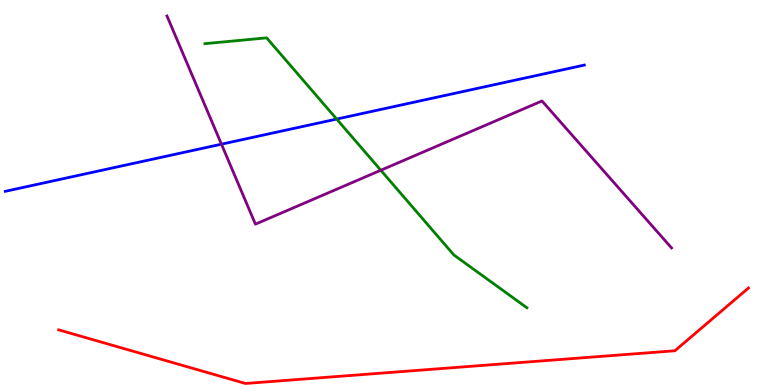[{'lines': ['blue', 'red'], 'intersections': []}, {'lines': ['green', 'red'], 'intersections': []}, {'lines': ['purple', 'red'], 'intersections': []}, {'lines': ['blue', 'green'], 'intersections': [{'x': 4.34, 'y': 6.91}]}, {'lines': ['blue', 'purple'], 'intersections': [{'x': 2.86, 'y': 6.25}]}, {'lines': ['green', 'purple'], 'intersections': [{'x': 4.91, 'y': 5.58}]}]